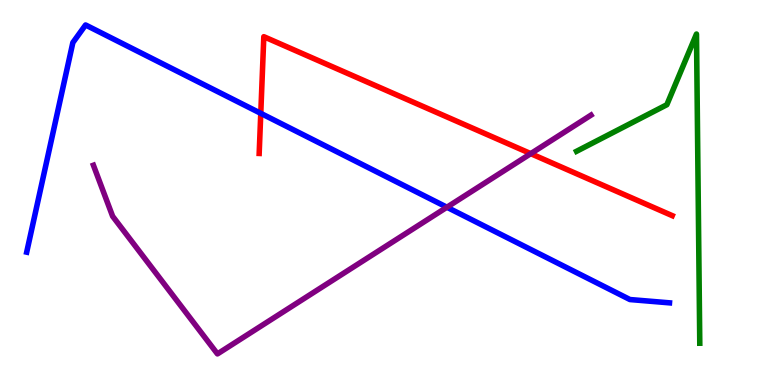[{'lines': ['blue', 'red'], 'intersections': [{'x': 3.36, 'y': 7.06}]}, {'lines': ['green', 'red'], 'intersections': []}, {'lines': ['purple', 'red'], 'intersections': [{'x': 6.85, 'y': 6.01}]}, {'lines': ['blue', 'green'], 'intersections': []}, {'lines': ['blue', 'purple'], 'intersections': [{'x': 5.77, 'y': 4.62}]}, {'lines': ['green', 'purple'], 'intersections': []}]